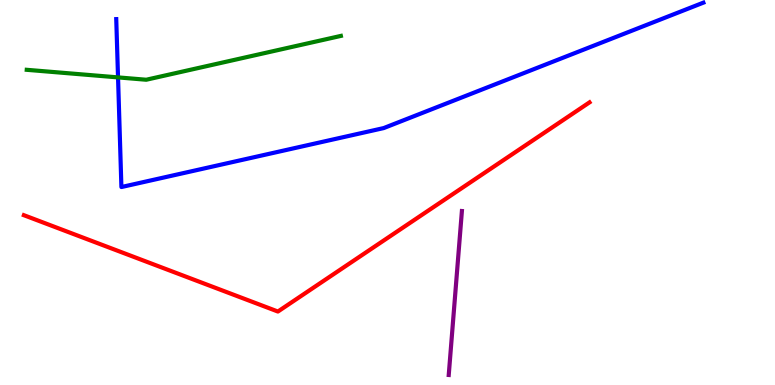[{'lines': ['blue', 'red'], 'intersections': []}, {'lines': ['green', 'red'], 'intersections': []}, {'lines': ['purple', 'red'], 'intersections': []}, {'lines': ['blue', 'green'], 'intersections': [{'x': 1.52, 'y': 7.99}]}, {'lines': ['blue', 'purple'], 'intersections': []}, {'lines': ['green', 'purple'], 'intersections': []}]